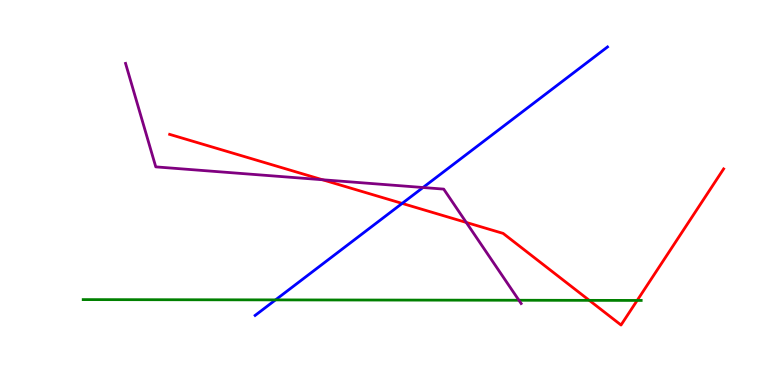[{'lines': ['blue', 'red'], 'intersections': [{'x': 5.19, 'y': 4.72}]}, {'lines': ['green', 'red'], 'intersections': [{'x': 7.6, 'y': 2.2}, {'x': 8.22, 'y': 2.2}]}, {'lines': ['purple', 'red'], 'intersections': [{'x': 4.16, 'y': 5.33}, {'x': 6.02, 'y': 4.22}]}, {'lines': ['blue', 'green'], 'intersections': [{'x': 3.56, 'y': 2.21}]}, {'lines': ['blue', 'purple'], 'intersections': [{'x': 5.46, 'y': 5.13}]}, {'lines': ['green', 'purple'], 'intersections': [{'x': 6.7, 'y': 2.2}]}]